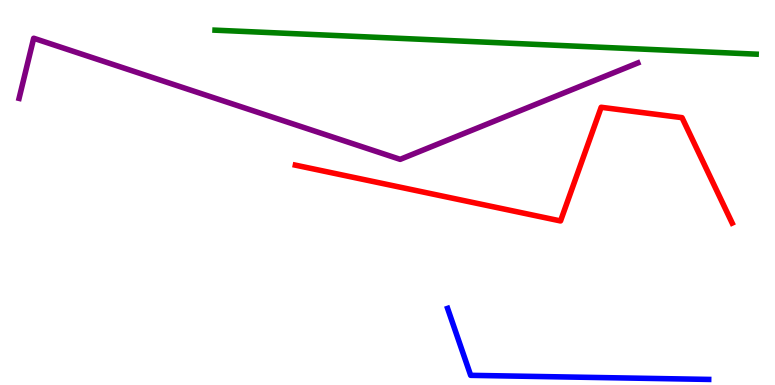[{'lines': ['blue', 'red'], 'intersections': []}, {'lines': ['green', 'red'], 'intersections': []}, {'lines': ['purple', 'red'], 'intersections': []}, {'lines': ['blue', 'green'], 'intersections': []}, {'lines': ['blue', 'purple'], 'intersections': []}, {'lines': ['green', 'purple'], 'intersections': []}]